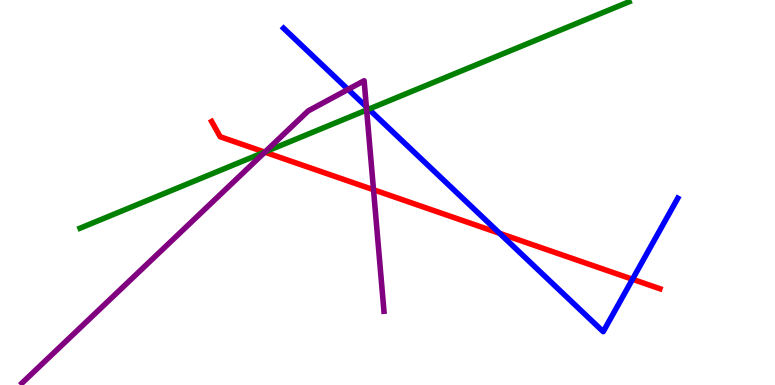[{'lines': ['blue', 'red'], 'intersections': [{'x': 6.45, 'y': 3.94}, {'x': 8.16, 'y': 2.75}]}, {'lines': ['green', 'red'], 'intersections': [{'x': 3.41, 'y': 6.05}]}, {'lines': ['purple', 'red'], 'intersections': [{'x': 3.42, 'y': 6.05}, {'x': 4.82, 'y': 5.07}]}, {'lines': ['blue', 'green'], 'intersections': [{'x': 4.76, 'y': 7.17}]}, {'lines': ['blue', 'purple'], 'intersections': [{'x': 4.49, 'y': 7.68}, {'x': 4.73, 'y': 7.23}]}, {'lines': ['green', 'purple'], 'intersections': [{'x': 3.42, 'y': 6.06}, {'x': 4.73, 'y': 7.14}]}]